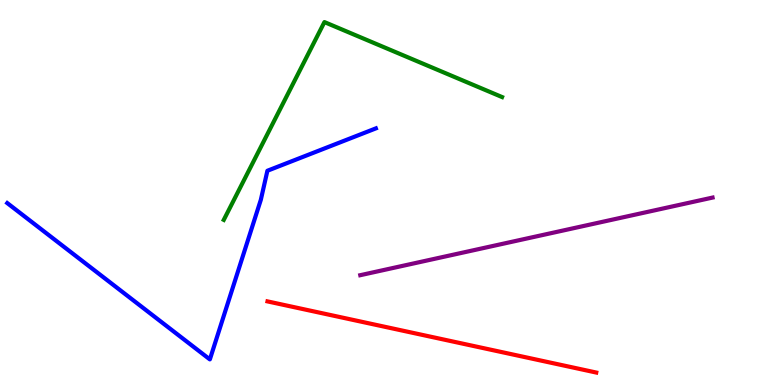[{'lines': ['blue', 'red'], 'intersections': []}, {'lines': ['green', 'red'], 'intersections': []}, {'lines': ['purple', 'red'], 'intersections': []}, {'lines': ['blue', 'green'], 'intersections': []}, {'lines': ['blue', 'purple'], 'intersections': []}, {'lines': ['green', 'purple'], 'intersections': []}]